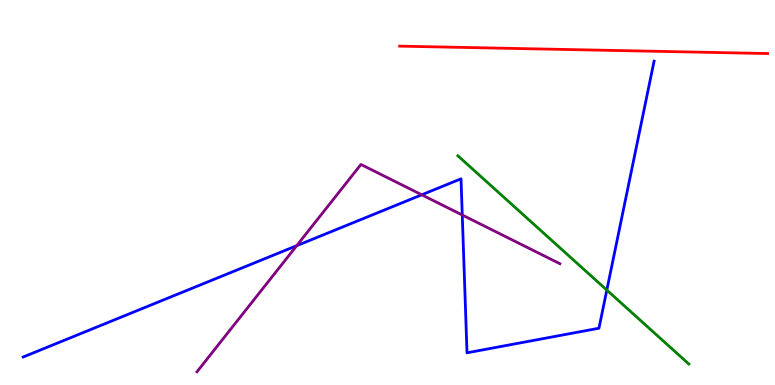[{'lines': ['blue', 'red'], 'intersections': []}, {'lines': ['green', 'red'], 'intersections': []}, {'lines': ['purple', 'red'], 'intersections': []}, {'lines': ['blue', 'green'], 'intersections': [{'x': 7.83, 'y': 2.47}]}, {'lines': ['blue', 'purple'], 'intersections': [{'x': 3.83, 'y': 3.62}, {'x': 5.44, 'y': 4.94}, {'x': 5.96, 'y': 4.42}]}, {'lines': ['green', 'purple'], 'intersections': []}]